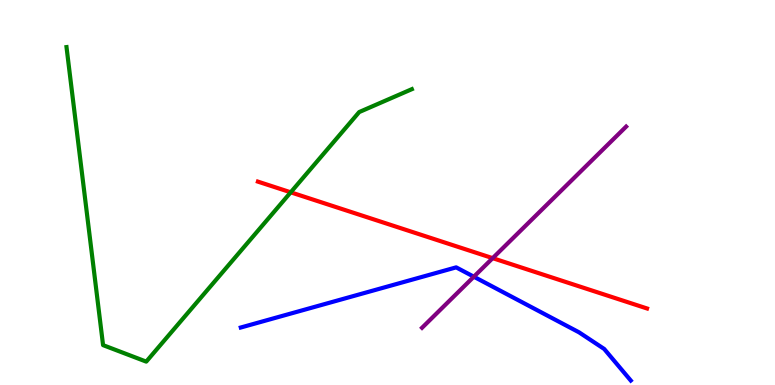[{'lines': ['blue', 'red'], 'intersections': []}, {'lines': ['green', 'red'], 'intersections': [{'x': 3.75, 'y': 5.0}]}, {'lines': ['purple', 'red'], 'intersections': [{'x': 6.36, 'y': 3.29}]}, {'lines': ['blue', 'green'], 'intersections': []}, {'lines': ['blue', 'purple'], 'intersections': [{'x': 6.11, 'y': 2.81}]}, {'lines': ['green', 'purple'], 'intersections': []}]